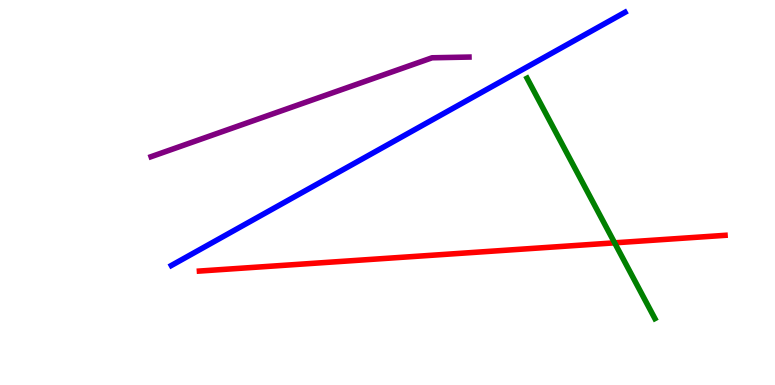[{'lines': ['blue', 'red'], 'intersections': []}, {'lines': ['green', 'red'], 'intersections': [{'x': 7.93, 'y': 3.69}]}, {'lines': ['purple', 'red'], 'intersections': []}, {'lines': ['blue', 'green'], 'intersections': []}, {'lines': ['blue', 'purple'], 'intersections': []}, {'lines': ['green', 'purple'], 'intersections': []}]